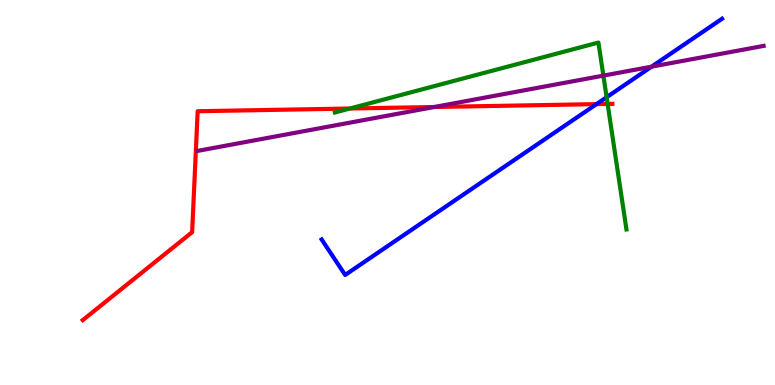[{'lines': ['blue', 'red'], 'intersections': [{'x': 7.7, 'y': 7.3}]}, {'lines': ['green', 'red'], 'intersections': [{'x': 4.52, 'y': 7.18}, {'x': 7.84, 'y': 7.3}]}, {'lines': ['purple', 'red'], 'intersections': [{'x': 5.6, 'y': 7.22}]}, {'lines': ['blue', 'green'], 'intersections': [{'x': 7.83, 'y': 7.47}]}, {'lines': ['blue', 'purple'], 'intersections': [{'x': 8.41, 'y': 8.27}]}, {'lines': ['green', 'purple'], 'intersections': [{'x': 7.79, 'y': 8.04}]}]